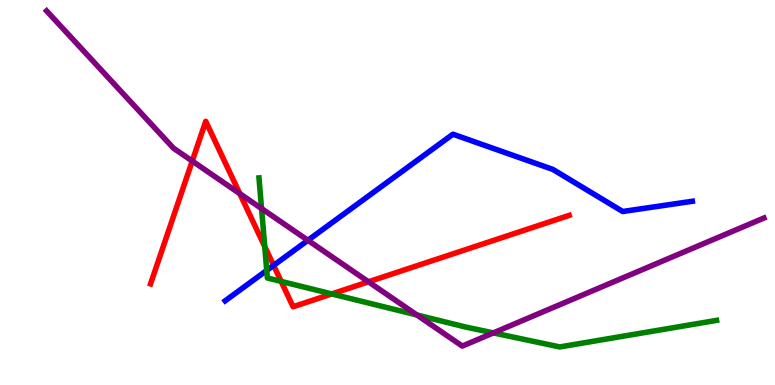[{'lines': ['blue', 'red'], 'intersections': [{'x': 3.53, 'y': 3.11}]}, {'lines': ['green', 'red'], 'intersections': [{'x': 3.42, 'y': 3.6}, {'x': 3.63, 'y': 2.69}, {'x': 4.28, 'y': 2.37}]}, {'lines': ['purple', 'red'], 'intersections': [{'x': 2.48, 'y': 5.82}, {'x': 3.09, 'y': 4.97}, {'x': 4.75, 'y': 2.68}]}, {'lines': ['blue', 'green'], 'intersections': [{'x': 3.44, 'y': 2.98}]}, {'lines': ['blue', 'purple'], 'intersections': [{'x': 3.97, 'y': 3.76}]}, {'lines': ['green', 'purple'], 'intersections': [{'x': 3.37, 'y': 4.58}, {'x': 5.38, 'y': 1.82}, {'x': 6.37, 'y': 1.35}]}]